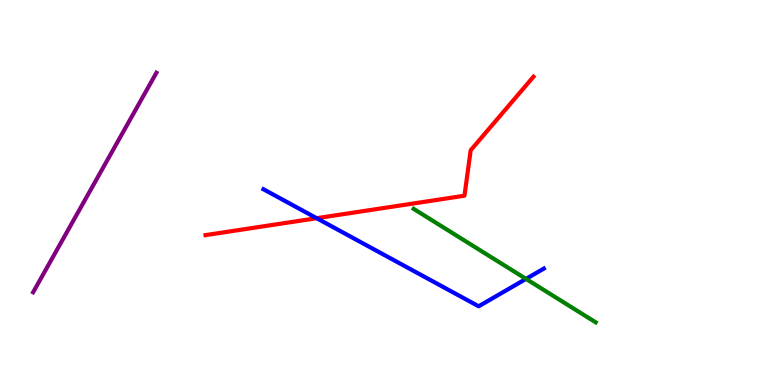[{'lines': ['blue', 'red'], 'intersections': [{'x': 4.09, 'y': 4.33}]}, {'lines': ['green', 'red'], 'intersections': []}, {'lines': ['purple', 'red'], 'intersections': []}, {'lines': ['blue', 'green'], 'intersections': [{'x': 6.79, 'y': 2.76}]}, {'lines': ['blue', 'purple'], 'intersections': []}, {'lines': ['green', 'purple'], 'intersections': []}]